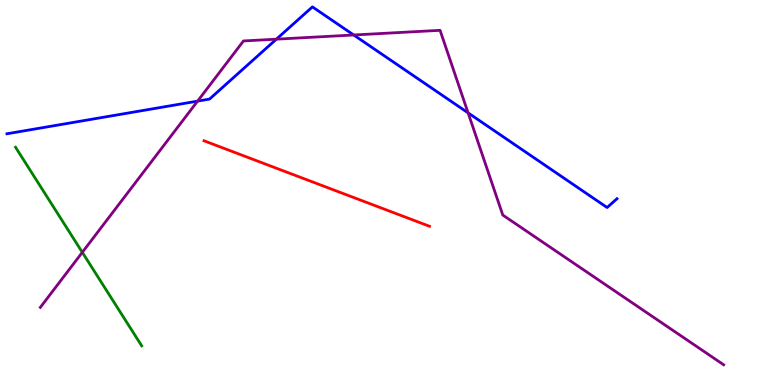[{'lines': ['blue', 'red'], 'intersections': []}, {'lines': ['green', 'red'], 'intersections': []}, {'lines': ['purple', 'red'], 'intersections': []}, {'lines': ['blue', 'green'], 'intersections': []}, {'lines': ['blue', 'purple'], 'intersections': [{'x': 2.55, 'y': 7.37}, {'x': 3.57, 'y': 8.98}, {'x': 4.56, 'y': 9.09}, {'x': 6.04, 'y': 7.07}]}, {'lines': ['green', 'purple'], 'intersections': [{'x': 1.06, 'y': 3.45}]}]